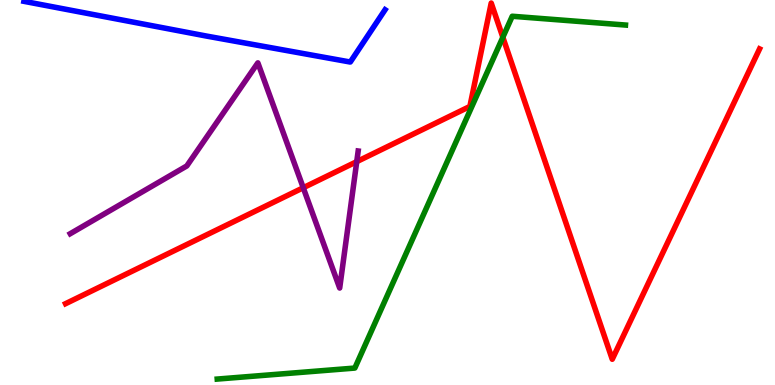[{'lines': ['blue', 'red'], 'intersections': []}, {'lines': ['green', 'red'], 'intersections': [{'x': 6.49, 'y': 9.03}]}, {'lines': ['purple', 'red'], 'intersections': [{'x': 3.91, 'y': 5.12}, {'x': 4.6, 'y': 5.8}]}, {'lines': ['blue', 'green'], 'intersections': []}, {'lines': ['blue', 'purple'], 'intersections': []}, {'lines': ['green', 'purple'], 'intersections': []}]